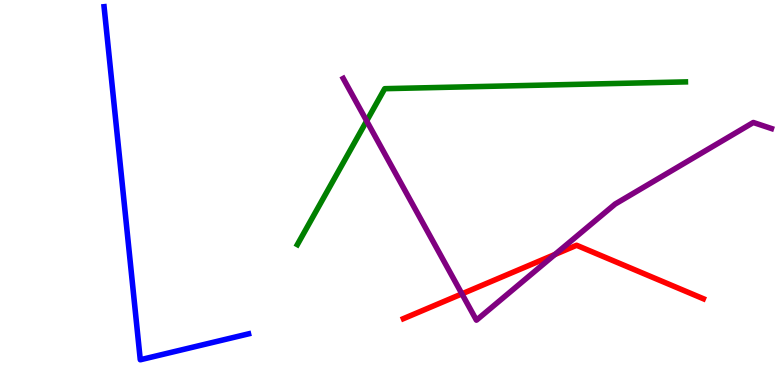[{'lines': ['blue', 'red'], 'intersections': []}, {'lines': ['green', 'red'], 'intersections': []}, {'lines': ['purple', 'red'], 'intersections': [{'x': 5.96, 'y': 2.37}, {'x': 7.16, 'y': 3.39}]}, {'lines': ['blue', 'green'], 'intersections': []}, {'lines': ['blue', 'purple'], 'intersections': []}, {'lines': ['green', 'purple'], 'intersections': [{'x': 4.73, 'y': 6.86}]}]